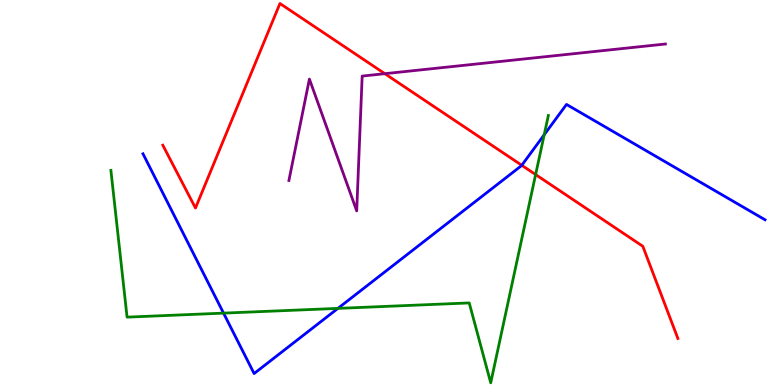[{'lines': ['blue', 'red'], 'intersections': [{'x': 6.73, 'y': 5.71}]}, {'lines': ['green', 'red'], 'intersections': [{'x': 6.91, 'y': 5.47}]}, {'lines': ['purple', 'red'], 'intersections': [{'x': 4.97, 'y': 8.09}]}, {'lines': ['blue', 'green'], 'intersections': [{'x': 2.88, 'y': 1.87}, {'x': 4.36, 'y': 1.99}, {'x': 7.02, 'y': 6.5}]}, {'lines': ['blue', 'purple'], 'intersections': []}, {'lines': ['green', 'purple'], 'intersections': []}]